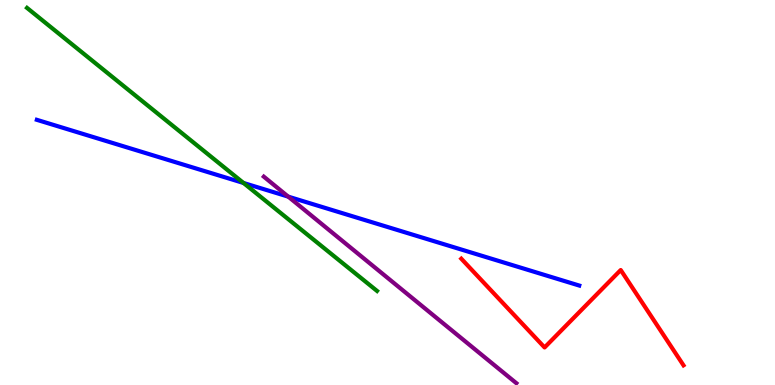[{'lines': ['blue', 'red'], 'intersections': []}, {'lines': ['green', 'red'], 'intersections': []}, {'lines': ['purple', 'red'], 'intersections': []}, {'lines': ['blue', 'green'], 'intersections': [{'x': 3.14, 'y': 5.25}]}, {'lines': ['blue', 'purple'], 'intersections': [{'x': 3.72, 'y': 4.89}]}, {'lines': ['green', 'purple'], 'intersections': []}]